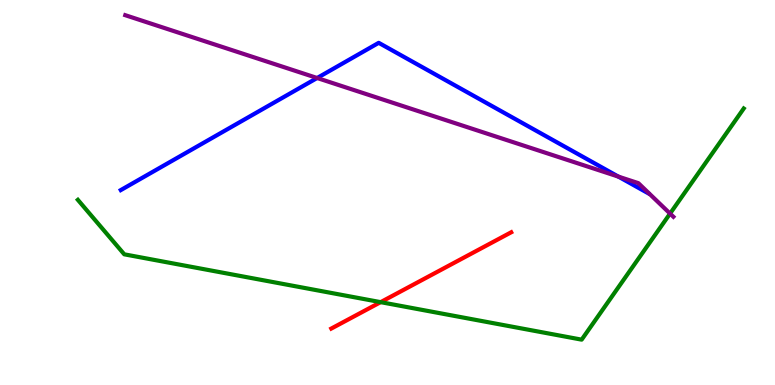[{'lines': ['blue', 'red'], 'intersections': []}, {'lines': ['green', 'red'], 'intersections': [{'x': 4.91, 'y': 2.15}]}, {'lines': ['purple', 'red'], 'intersections': []}, {'lines': ['blue', 'green'], 'intersections': []}, {'lines': ['blue', 'purple'], 'intersections': [{'x': 4.09, 'y': 7.97}, {'x': 7.98, 'y': 5.41}]}, {'lines': ['green', 'purple'], 'intersections': [{'x': 8.65, 'y': 4.45}]}]